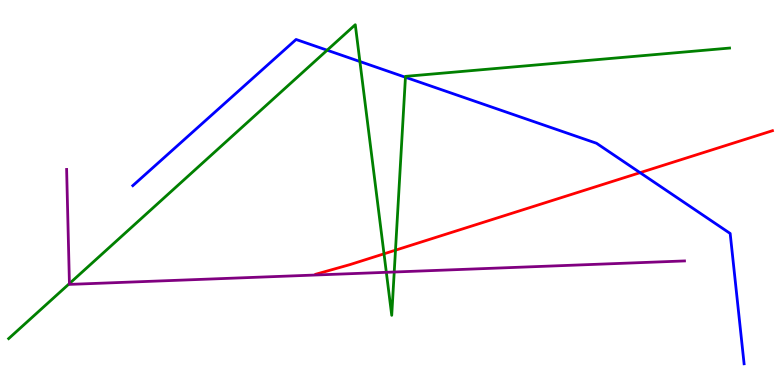[{'lines': ['blue', 'red'], 'intersections': [{'x': 8.26, 'y': 5.52}]}, {'lines': ['green', 'red'], 'intersections': [{'x': 4.95, 'y': 3.41}, {'x': 5.1, 'y': 3.5}]}, {'lines': ['purple', 'red'], 'intersections': []}, {'lines': ['blue', 'green'], 'intersections': [{'x': 4.22, 'y': 8.7}, {'x': 4.64, 'y': 8.4}, {'x': 5.23, 'y': 7.99}]}, {'lines': ['blue', 'purple'], 'intersections': []}, {'lines': ['green', 'purple'], 'intersections': [{'x': 0.896, 'y': 2.63}, {'x': 4.98, 'y': 2.93}, {'x': 5.09, 'y': 2.93}]}]